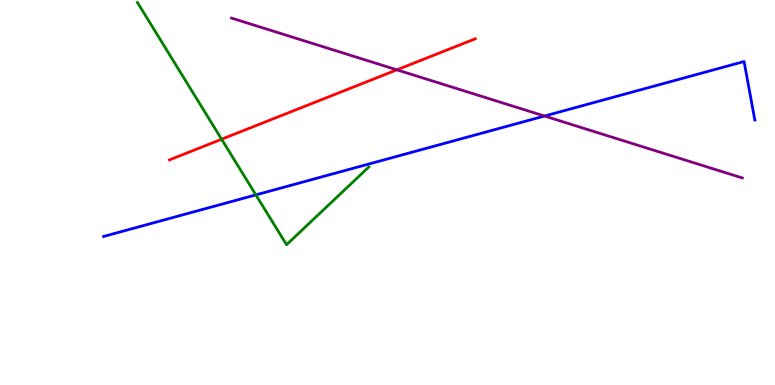[{'lines': ['blue', 'red'], 'intersections': []}, {'lines': ['green', 'red'], 'intersections': [{'x': 2.86, 'y': 6.38}]}, {'lines': ['purple', 'red'], 'intersections': [{'x': 5.12, 'y': 8.19}]}, {'lines': ['blue', 'green'], 'intersections': [{'x': 3.3, 'y': 4.94}]}, {'lines': ['blue', 'purple'], 'intersections': [{'x': 7.03, 'y': 6.99}]}, {'lines': ['green', 'purple'], 'intersections': []}]